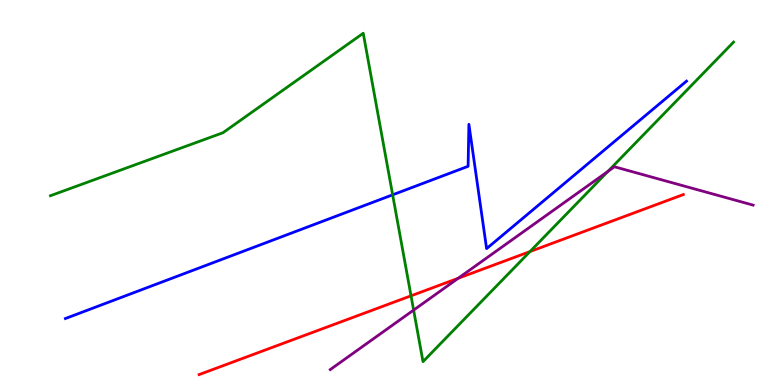[{'lines': ['blue', 'red'], 'intersections': []}, {'lines': ['green', 'red'], 'intersections': [{'x': 5.3, 'y': 2.32}, {'x': 6.84, 'y': 3.47}]}, {'lines': ['purple', 'red'], 'intersections': [{'x': 5.91, 'y': 2.77}]}, {'lines': ['blue', 'green'], 'intersections': [{'x': 5.07, 'y': 4.94}]}, {'lines': ['blue', 'purple'], 'intersections': []}, {'lines': ['green', 'purple'], 'intersections': [{'x': 5.34, 'y': 1.95}, {'x': 7.84, 'y': 5.55}]}]